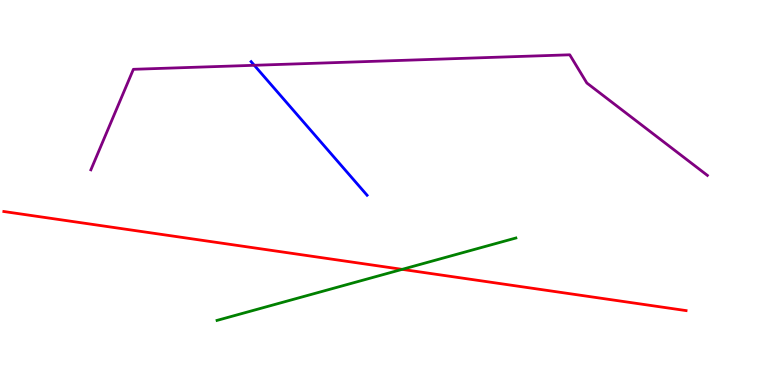[{'lines': ['blue', 'red'], 'intersections': []}, {'lines': ['green', 'red'], 'intersections': [{'x': 5.19, 'y': 3.0}]}, {'lines': ['purple', 'red'], 'intersections': []}, {'lines': ['blue', 'green'], 'intersections': []}, {'lines': ['blue', 'purple'], 'intersections': [{'x': 3.28, 'y': 8.3}]}, {'lines': ['green', 'purple'], 'intersections': []}]